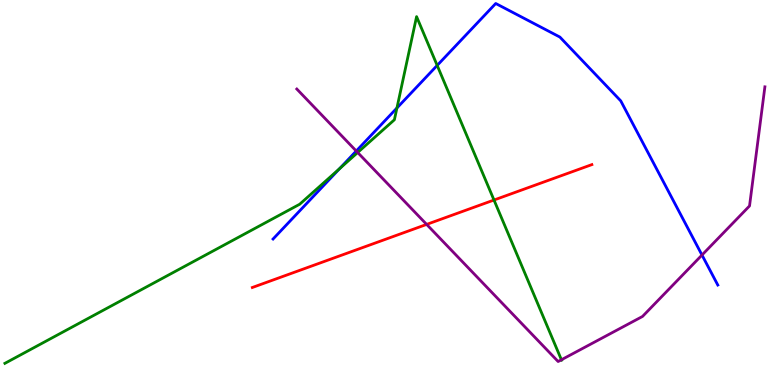[{'lines': ['blue', 'red'], 'intersections': []}, {'lines': ['green', 'red'], 'intersections': [{'x': 6.37, 'y': 4.8}]}, {'lines': ['purple', 'red'], 'intersections': [{'x': 5.51, 'y': 4.17}]}, {'lines': ['blue', 'green'], 'intersections': [{'x': 4.38, 'y': 5.62}, {'x': 5.12, 'y': 7.19}, {'x': 5.64, 'y': 8.3}]}, {'lines': ['blue', 'purple'], 'intersections': [{'x': 4.6, 'y': 6.08}, {'x': 9.06, 'y': 3.38}]}, {'lines': ['green', 'purple'], 'intersections': [{'x': 4.62, 'y': 6.04}, {'x': 7.24, 'y': 0.655}]}]